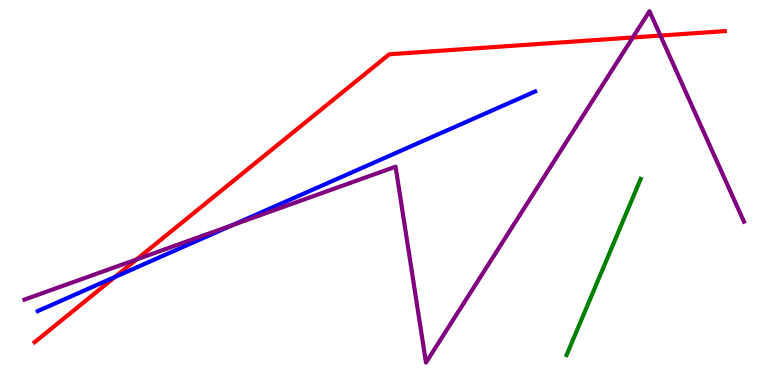[{'lines': ['blue', 'red'], 'intersections': [{'x': 1.48, 'y': 2.81}]}, {'lines': ['green', 'red'], 'intersections': []}, {'lines': ['purple', 'red'], 'intersections': [{'x': 1.76, 'y': 3.26}, {'x': 8.17, 'y': 9.03}, {'x': 8.52, 'y': 9.08}]}, {'lines': ['blue', 'green'], 'intersections': []}, {'lines': ['blue', 'purple'], 'intersections': [{'x': 3.0, 'y': 4.15}]}, {'lines': ['green', 'purple'], 'intersections': []}]